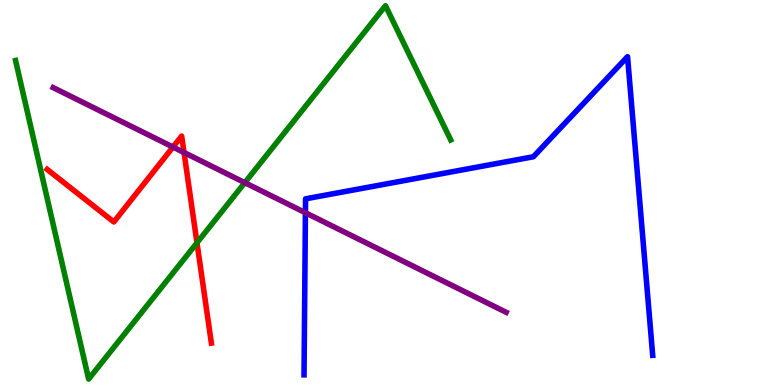[{'lines': ['blue', 'red'], 'intersections': []}, {'lines': ['green', 'red'], 'intersections': [{'x': 2.54, 'y': 3.69}]}, {'lines': ['purple', 'red'], 'intersections': [{'x': 2.23, 'y': 6.18}, {'x': 2.37, 'y': 6.04}]}, {'lines': ['blue', 'green'], 'intersections': []}, {'lines': ['blue', 'purple'], 'intersections': [{'x': 3.94, 'y': 4.47}]}, {'lines': ['green', 'purple'], 'intersections': [{'x': 3.16, 'y': 5.26}]}]